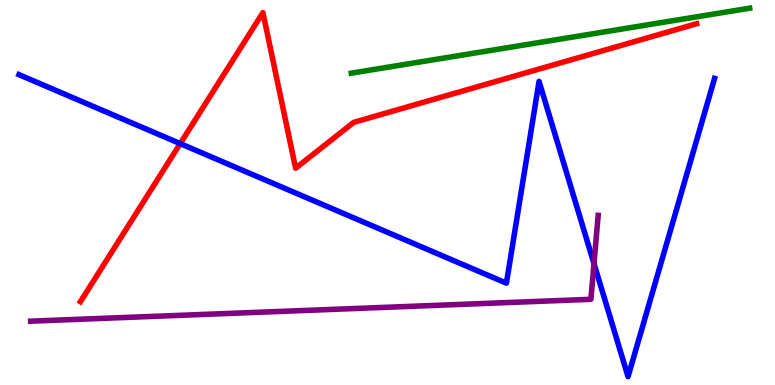[{'lines': ['blue', 'red'], 'intersections': [{'x': 2.33, 'y': 6.27}]}, {'lines': ['green', 'red'], 'intersections': []}, {'lines': ['purple', 'red'], 'intersections': []}, {'lines': ['blue', 'green'], 'intersections': []}, {'lines': ['blue', 'purple'], 'intersections': [{'x': 7.66, 'y': 3.15}]}, {'lines': ['green', 'purple'], 'intersections': []}]